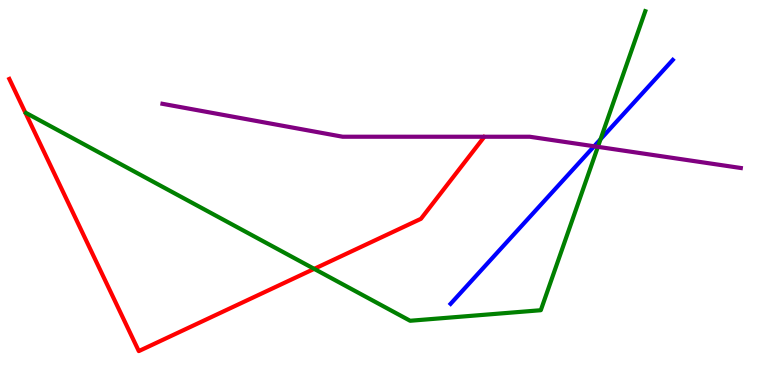[{'lines': ['blue', 'red'], 'intersections': []}, {'lines': ['green', 'red'], 'intersections': [{'x': 4.05, 'y': 3.02}]}, {'lines': ['purple', 'red'], 'intersections': []}, {'lines': ['blue', 'green'], 'intersections': [{'x': 7.75, 'y': 6.38}]}, {'lines': ['blue', 'purple'], 'intersections': [{'x': 7.67, 'y': 6.2}]}, {'lines': ['green', 'purple'], 'intersections': [{'x': 7.71, 'y': 6.19}]}]